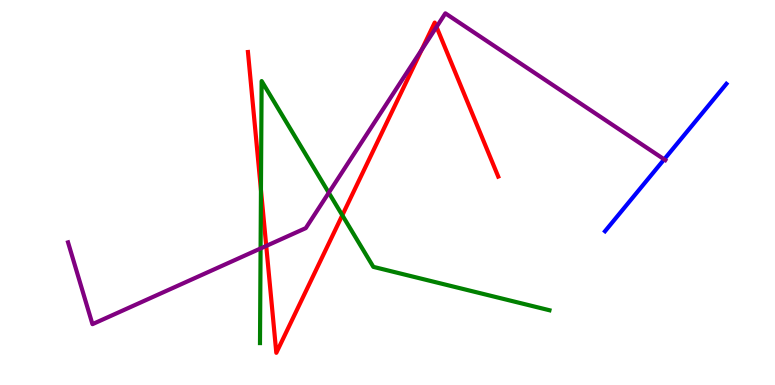[{'lines': ['blue', 'red'], 'intersections': []}, {'lines': ['green', 'red'], 'intersections': [{'x': 3.37, 'y': 5.07}, {'x': 4.42, 'y': 4.41}]}, {'lines': ['purple', 'red'], 'intersections': [{'x': 3.44, 'y': 3.61}, {'x': 5.44, 'y': 8.71}, {'x': 5.63, 'y': 9.3}]}, {'lines': ['blue', 'green'], 'intersections': []}, {'lines': ['blue', 'purple'], 'intersections': [{'x': 8.57, 'y': 5.86}]}, {'lines': ['green', 'purple'], 'intersections': [{'x': 3.36, 'y': 3.55}, {'x': 4.24, 'y': 4.99}]}]